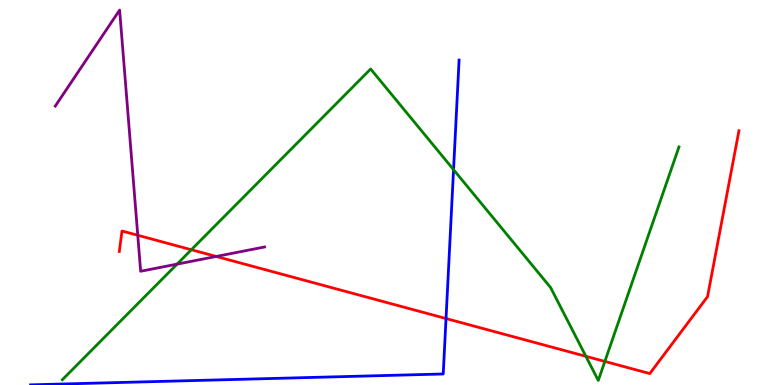[{'lines': ['blue', 'red'], 'intersections': [{'x': 5.76, 'y': 1.73}]}, {'lines': ['green', 'red'], 'intersections': [{'x': 2.47, 'y': 3.51}, {'x': 7.56, 'y': 0.745}, {'x': 7.8, 'y': 0.612}]}, {'lines': ['purple', 'red'], 'intersections': [{'x': 1.78, 'y': 3.89}, {'x': 2.79, 'y': 3.34}]}, {'lines': ['blue', 'green'], 'intersections': [{'x': 5.85, 'y': 5.59}]}, {'lines': ['blue', 'purple'], 'intersections': []}, {'lines': ['green', 'purple'], 'intersections': [{'x': 2.28, 'y': 3.14}]}]